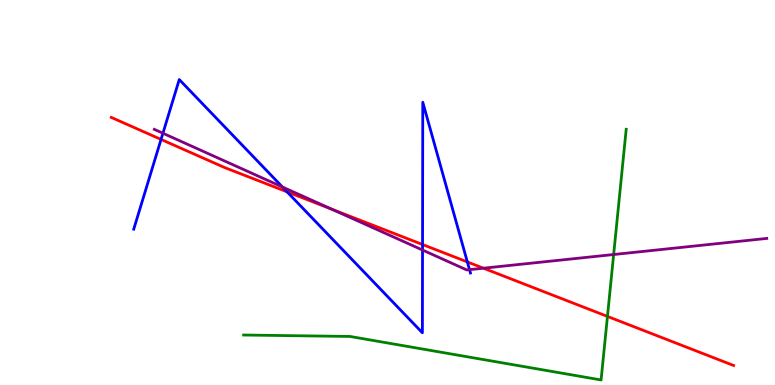[{'lines': ['blue', 'red'], 'intersections': [{'x': 2.08, 'y': 6.38}, {'x': 3.7, 'y': 5.02}, {'x': 5.45, 'y': 3.65}, {'x': 6.03, 'y': 3.2}]}, {'lines': ['green', 'red'], 'intersections': [{'x': 7.84, 'y': 1.78}]}, {'lines': ['purple', 'red'], 'intersections': [{'x': 4.28, 'y': 4.56}, {'x': 6.24, 'y': 3.03}]}, {'lines': ['blue', 'green'], 'intersections': []}, {'lines': ['blue', 'purple'], 'intersections': [{'x': 2.1, 'y': 6.54}, {'x': 3.64, 'y': 5.14}, {'x': 5.45, 'y': 3.51}, {'x': 6.06, 'y': 3.0}]}, {'lines': ['green', 'purple'], 'intersections': [{'x': 7.92, 'y': 3.39}]}]